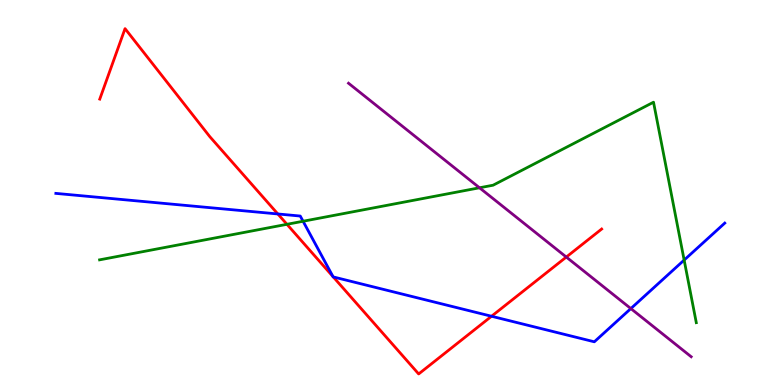[{'lines': ['blue', 'red'], 'intersections': [{'x': 3.59, 'y': 4.44}, {'x': 4.3, 'y': 2.81}, {'x': 4.3, 'y': 2.81}, {'x': 6.34, 'y': 1.79}]}, {'lines': ['green', 'red'], 'intersections': [{'x': 3.7, 'y': 4.17}]}, {'lines': ['purple', 'red'], 'intersections': [{'x': 7.31, 'y': 3.32}]}, {'lines': ['blue', 'green'], 'intersections': [{'x': 3.91, 'y': 4.25}, {'x': 8.83, 'y': 3.25}]}, {'lines': ['blue', 'purple'], 'intersections': [{'x': 8.14, 'y': 1.99}]}, {'lines': ['green', 'purple'], 'intersections': [{'x': 6.19, 'y': 5.12}]}]